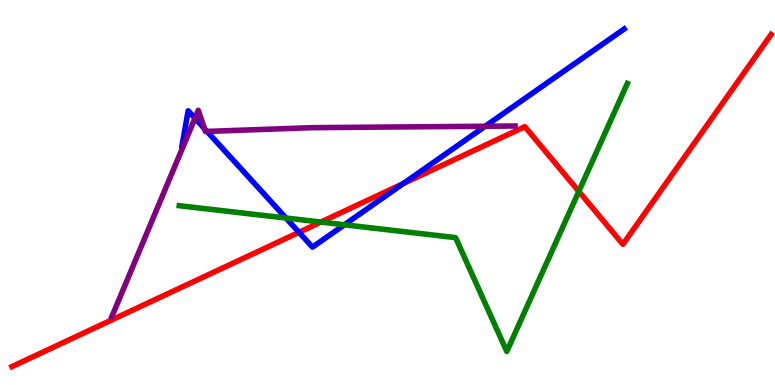[{'lines': ['blue', 'red'], 'intersections': [{'x': 3.86, 'y': 3.97}, {'x': 5.21, 'y': 5.23}]}, {'lines': ['green', 'red'], 'intersections': [{'x': 4.14, 'y': 4.23}, {'x': 7.47, 'y': 5.03}]}, {'lines': ['purple', 'red'], 'intersections': []}, {'lines': ['blue', 'green'], 'intersections': [{'x': 3.69, 'y': 4.34}, {'x': 4.44, 'y': 4.16}]}, {'lines': ['blue', 'purple'], 'intersections': [{'x': 2.52, 'y': 6.93}, {'x': 2.64, 'y': 6.66}, {'x': 2.67, 'y': 6.59}, {'x': 6.26, 'y': 6.72}]}, {'lines': ['green', 'purple'], 'intersections': []}]